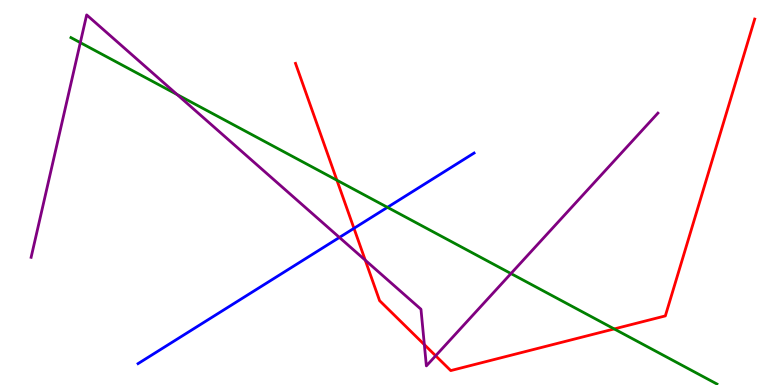[{'lines': ['blue', 'red'], 'intersections': [{'x': 4.57, 'y': 4.07}]}, {'lines': ['green', 'red'], 'intersections': [{'x': 4.35, 'y': 5.32}, {'x': 7.93, 'y': 1.46}]}, {'lines': ['purple', 'red'], 'intersections': [{'x': 4.71, 'y': 3.24}, {'x': 5.48, 'y': 1.05}, {'x': 5.62, 'y': 0.759}]}, {'lines': ['blue', 'green'], 'intersections': [{'x': 5.0, 'y': 4.61}]}, {'lines': ['blue', 'purple'], 'intersections': [{'x': 4.38, 'y': 3.83}]}, {'lines': ['green', 'purple'], 'intersections': [{'x': 1.04, 'y': 8.89}, {'x': 2.29, 'y': 7.54}, {'x': 6.59, 'y': 2.89}]}]